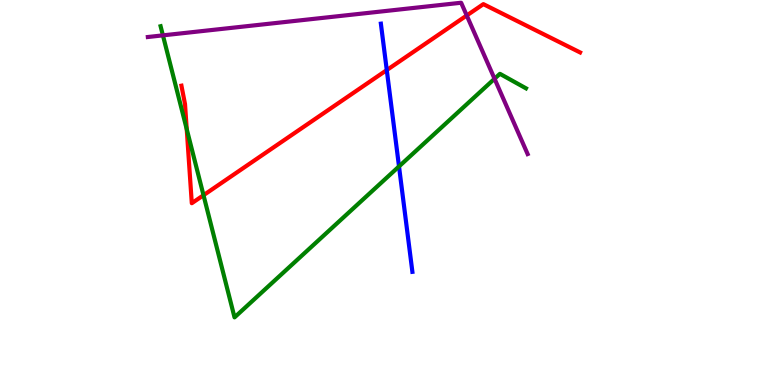[{'lines': ['blue', 'red'], 'intersections': [{'x': 4.99, 'y': 8.18}]}, {'lines': ['green', 'red'], 'intersections': [{'x': 2.41, 'y': 6.65}, {'x': 2.63, 'y': 4.93}]}, {'lines': ['purple', 'red'], 'intersections': [{'x': 6.02, 'y': 9.6}]}, {'lines': ['blue', 'green'], 'intersections': [{'x': 5.15, 'y': 5.68}]}, {'lines': ['blue', 'purple'], 'intersections': []}, {'lines': ['green', 'purple'], 'intersections': [{'x': 2.1, 'y': 9.08}, {'x': 6.38, 'y': 7.95}]}]